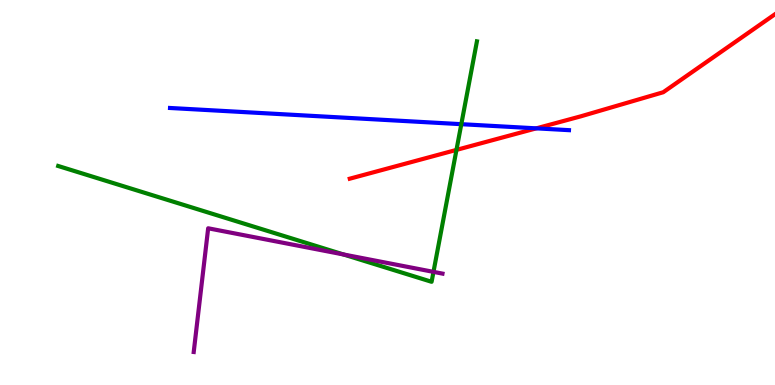[{'lines': ['blue', 'red'], 'intersections': [{'x': 6.92, 'y': 6.67}]}, {'lines': ['green', 'red'], 'intersections': [{'x': 5.89, 'y': 6.11}]}, {'lines': ['purple', 'red'], 'intersections': []}, {'lines': ['blue', 'green'], 'intersections': [{'x': 5.95, 'y': 6.77}]}, {'lines': ['blue', 'purple'], 'intersections': []}, {'lines': ['green', 'purple'], 'intersections': [{'x': 4.43, 'y': 3.39}, {'x': 5.59, 'y': 2.94}]}]